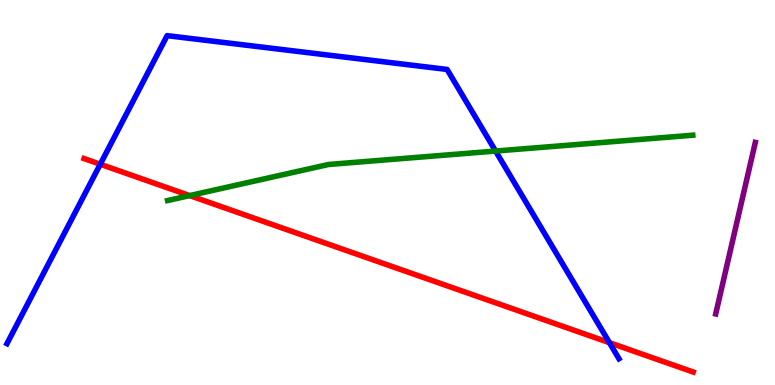[{'lines': ['blue', 'red'], 'intersections': [{'x': 1.29, 'y': 5.73}, {'x': 7.86, 'y': 1.1}]}, {'lines': ['green', 'red'], 'intersections': [{'x': 2.45, 'y': 4.92}]}, {'lines': ['purple', 'red'], 'intersections': []}, {'lines': ['blue', 'green'], 'intersections': [{'x': 6.39, 'y': 6.08}]}, {'lines': ['blue', 'purple'], 'intersections': []}, {'lines': ['green', 'purple'], 'intersections': []}]